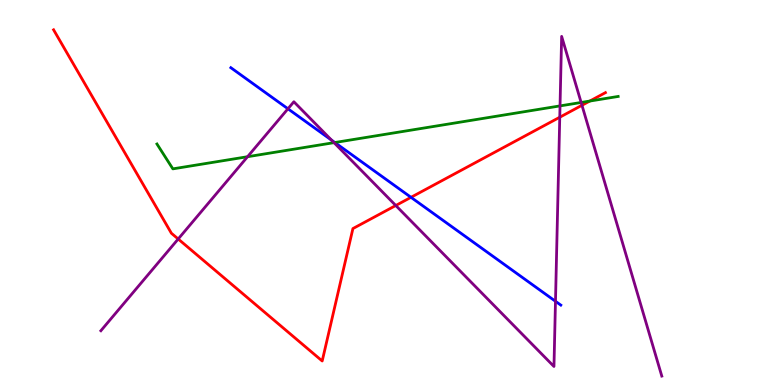[{'lines': ['blue', 'red'], 'intersections': [{'x': 5.3, 'y': 4.87}]}, {'lines': ['green', 'red'], 'intersections': [{'x': 7.61, 'y': 7.38}]}, {'lines': ['purple', 'red'], 'intersections': [{'x': 2.3, 'y': 3.79}, {'x': 5.11, 'y': 4.66}, {'x': 7.22, 'y': 6.96}, {'x': 7.51, 'y': 7.27}]}, {'lines': ['blue', 'green'], 'intersections': [{'x': 4.32, 'y': 6.3}]}, {'lines': ['blue', 'purple'], 'intersections': [{'x': 3.72, 'y': 7.17}, {'x': 4.28, 'y': 6.36}, {'x': 7.17, 'y': 2.17}]}, {'lines': ['green', 'purple'], 'intersections': [{'x': 3.19, 'y': 5.93}, {'x': 4.31, 'y': 6.29}, {'x': 7.23, 'y': 7.25}, {'x': 7.5, 'y': 7.34}]}]